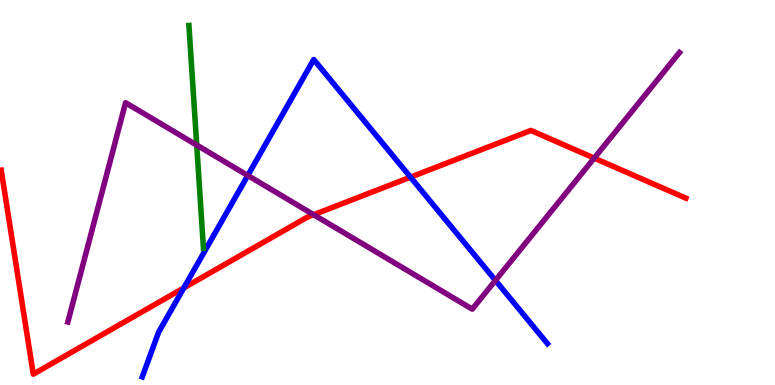[{'lines': ['blue', 'red'], 'intersections': [{'x': 2.37, 'y': 2.52}, {'x': 5.3, 'y': 5.4}]}, {'lines': ['green', 'red'], 'intersections': []}, {'lines': ['purple', 'red'], 'intersections': [{'x': 4.05, 'y': 4.42}, {'x': 7.67, 'y': 5.89}]}, {'lines': ['blue', 'green'], 'intersections': []}, {'lines': ['blue', 'purple'], 'intersections': [{'x': 3.2, 'y': 5.44}, {'x': 6.39, 'y': 2.72}]}, {'lines': ['green', 'purple'], 'intersections': [{'x': 2.54, 'y': 6.23}]}]